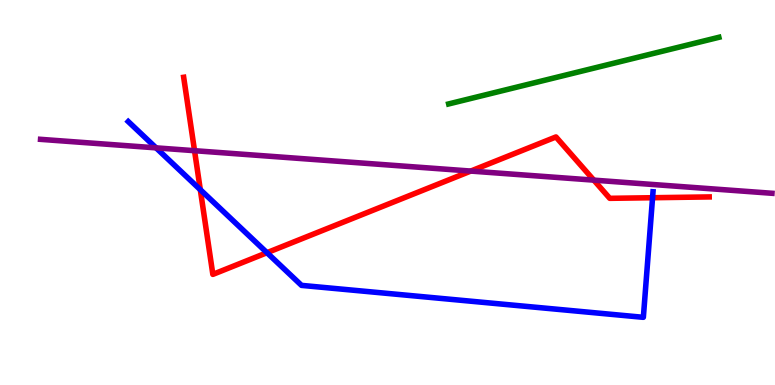[{'lines': ['blue', 'red'], 'intersections': [{'x': 2.58, 'y': 5.07}, {'x': 3.44, 'y': 3.44}, {'x': 8.42, 'y': 4.86}]}, {'lines': ['green', 'red'], 'intersections': []}, {'lines': ['purple', 'red'], 'intersections': [{'x': 2.51, 'y': 6.09}, {'x': 6.07, 'y': 5.56}, {'x': 7.66, 'y': 5.32}]}, {'lines': ['blue', 'green'], 'intersections': []}, {'lines': ['blue', 'purple'], 'intersections': [{'x': 2.01, 'y': 6.16}]}, {'lines': ['green', 'purple'], 'intersections': []}]